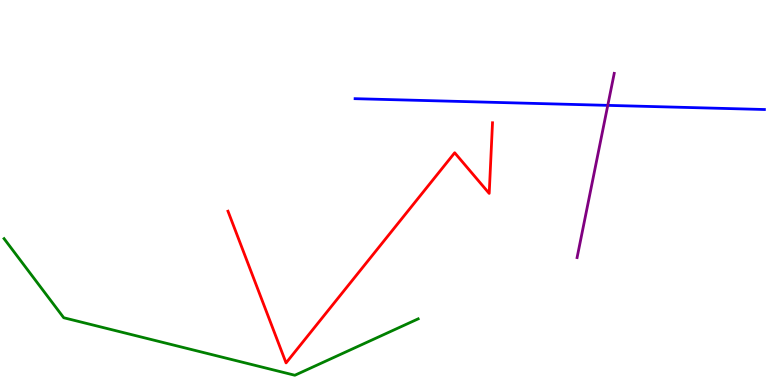[{'lines': ['blue', 'red'], 'intersections': []}, {'lines': ['green', 'red'], 'intersections': []}, {'lines': ['purple', 'red'], 'intersections': []}, {'lines': ['blue', 'green'], 'intersections': []}, {'lines': ['blue', 'purple'], 'intersections': [{'x': 7.84, 'y': 7.26}]}, {'lines': ['green', 'purple'], 'intersections': []}]